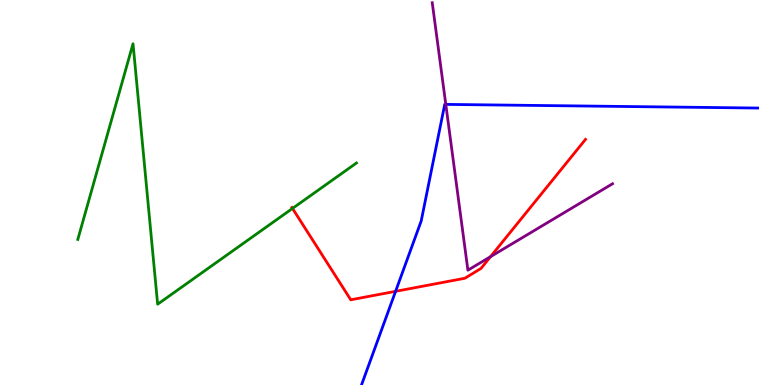[{'lines': ['blue', 'red'], 'intersections': [{'x': 5.1, 'y': 2.43}]}, {'lines': ['green', 'red'], 'intersections': [{'x': 3.77, 'y': 4.59}]}, {'lines': ['purple', 'red'], 'intersections': [{'x': 6.33, 'y': 3.33}]}, {'lines': ['blue', 'green'], 'intersections': []}, {'lines': ['blue', 'purple'], 'intersections': [{'x': 5.75, 'y': 7.29}]}, {'lines': ['green', 'purple'], 'intersections': []}]